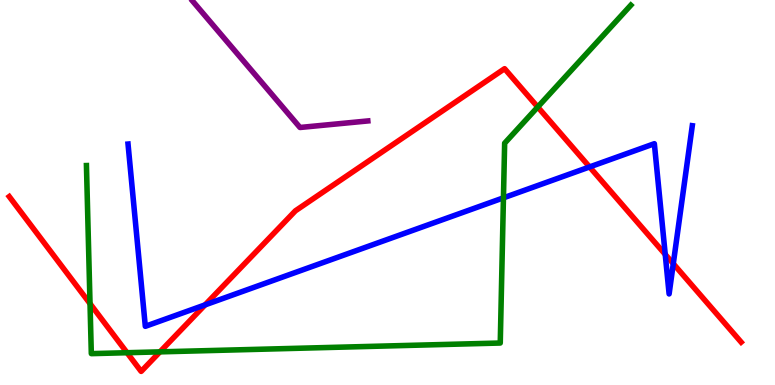[{'lines': ['blue', 'red'], 'intersections': [{'x': 2.65, 'y': 2.08}, {'x': 7.61, 'y': 5.66}, {'x': 8.58, 'y': 3.39}, {'x': 8.69, 'y': 3.15}]}, {'lines': ['green', 'red'], 'intersections': [{'x': 1.16, 'y': 2.11}, {'x': 1.64, 'y': 0.839}, {'x': 2.06, 'y': 0.861}, {'x': 6.94, 'y': 7.22}]}, {'lines': ['purple', 'red'], 'intersections': []}, {'lines': ['blue', 'green'], 'intersections': [{'x': 6.5, 'y': 4.86}]}, {'lines': ['blue', 'purple'], 'intersections': []}, {'lines': ['green', 'purple'], 'intersections': []}]